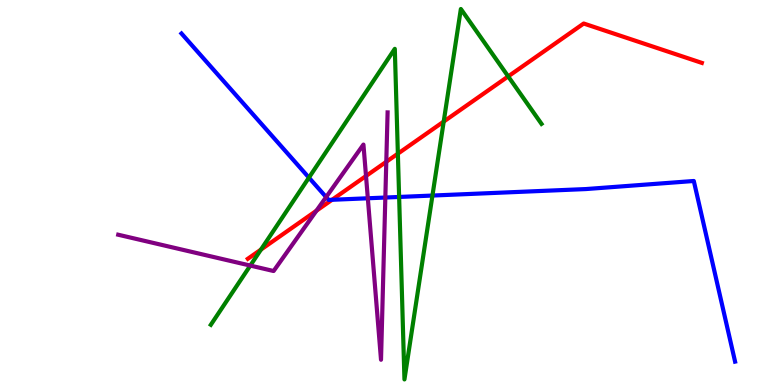[{'lines': ['blue', 'red'], 'intersections': [{'x': 4.28, 'y': 4.81}]}, {'lines': ['green', 'red'], 'intersections': [{'x': 3.37, 'y': 3.52}, {'x': 5.13, 'y': 6.01}, {'x': 5.73, 'y': 6.84}, {'x': 6.56, 'y': 8.02}]}, {'lines': ['purple', 'red'], 'intersections': [{'x': 4.08, 'y': 4.53}, {'x': 4.72, 'y': 5.43}, {'x': 4.98, 'y': 5.8}]}, {'lines': ['blue', 'green'], 'intersections': [{'x': 3.99, 'y': 5.39}, {'x': 5.15, 'y': 4.88}, {'x': 5.58, 'y': 4.92}]}, {'lines': ['blue', 'purple'], 'intersections': [{'x': 4.21, 'y': 4.88}, {'x': 4.75, 'y': 4.85}, {'x': 4.97, 'y': 4.87}]}, {'lines': ['green', 'purple'], 'intersections': [{'x': 3.23, 'y': 3.1}]}]